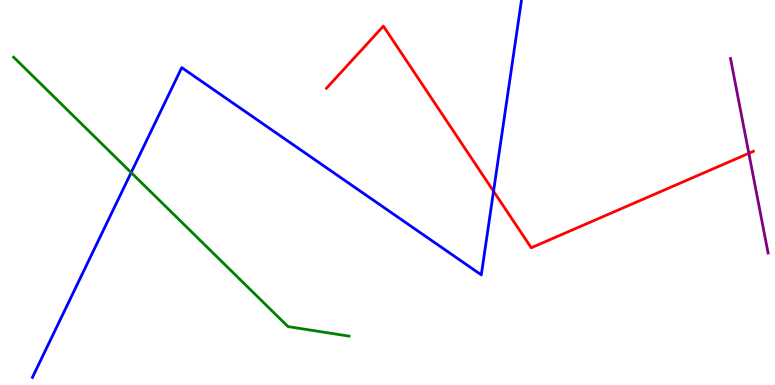[{'lines': ['blue', 'red'], 'intersections': [{'x': 6.37, 'y': 5.03}]}, {'lines': ['green', 'red'], 'intersections': []}, {'lines': ['purple', 'red'], 'intersections': [{'x': 9.66, 'y': 6.02}]}, {'lines': ['blue', 'green'], 'intersections': [{'x': 1.69, 'y': 5.52}]}, {'lines': ['blue', 'purple'], 'intersections': []}, {'lines': ['green', 'purple'], 'intersections': []}]